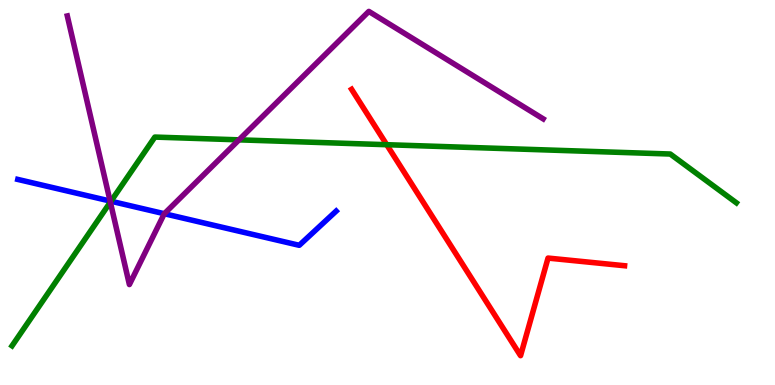[{'lines': ['blue', 'red'], 'intersections': []}, {'lines': ['green', 'red'], 'intersections': [{'x': 4.99, 'y': 6.24}]}, {'lines': ['purple', 'red'], 'intersections': []}, {'lines': ['blue', 'green'], 'intersections': [{'x': 1.43, 'y': 4.77}]}, {'lines': ['blue', 'purple'], 'intersections': [{'x': 1.42, 'y': 4.78}, {'x': 2.12, 'y': 4.45}]}, {'lines': ['green', 'purple'], 'intersections': [{'x': 1.42, 'y': 4.75}, {'x': 3.08, 'y': 6.37}]}]